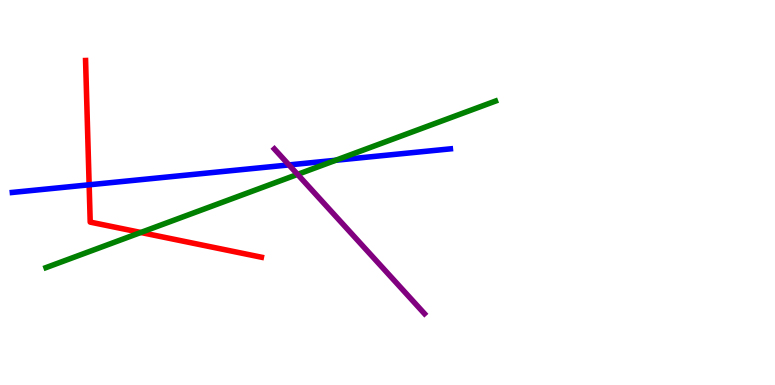[{'lines': ['blue', 'red'], 'intersections': [{'x': 1.15, 'y': 5.2}]}, {'lines': ['green', 'red'], 'intersections': [{'x': 1.82, 'y': 3.96}]}, {'lines': ['purple', 'red'], 'intersections': []}, {'lines': ['blue', 'green'], 'intersections': [{'x': 4.33, 'y': 5.84}]}, {'lines': ['blue', 'purple'], 'intersections': [{'x': 3.73, 'y': 5.72}]}, {'lines': ['green', 'purple'], 'intersections': [{'x': 3.84, 'y': 5.47}]}]